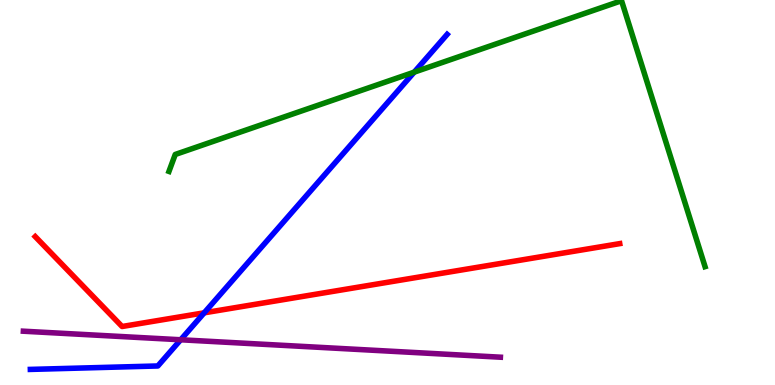[{'lines': ['blue', 'red'], 'intersections': [{'x': 2.63, 'y': 1.87}]}, {'lines': ['green', 'red'], 'intersections': []}, {'lines': ['purple', 'red'], 'intersections': []}, {'lines': ['blue', 'green'], 'intersections': [{'x': 5.34, 'y': 8.13}]}, {'lines': ['blue', 'purple'], 'intersections': [{'x': 2.33, 'y': 1.17}]}, {'lines': ['green', 'purple'], 'intersections': []}]